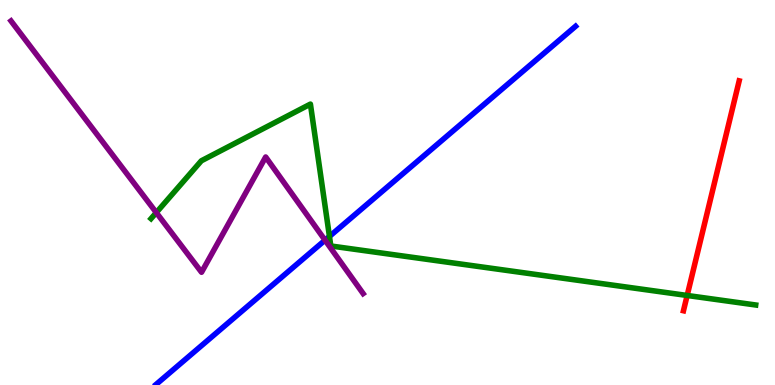[{'lines': ['blue', 'red'], 'intersections': []}, {'lines': ['green', 'red'], 'intersections': [{'x': 8.87, 'y': 2.33}]}, {'lines': ['purple', 'red'], 'intersections': []}, {'lines': ['blue', 'green'], 'intersections': [{'x': 4.25, 'y': 3.86}]}, {'lines': ['blue', 'purple'], 'intersections': [{'x': 4.19, 'y': 3.76}]}, {'lines': ['green', 'purple'], 'intersections': [{'x': 2.02, 'y': 4.48}]}]